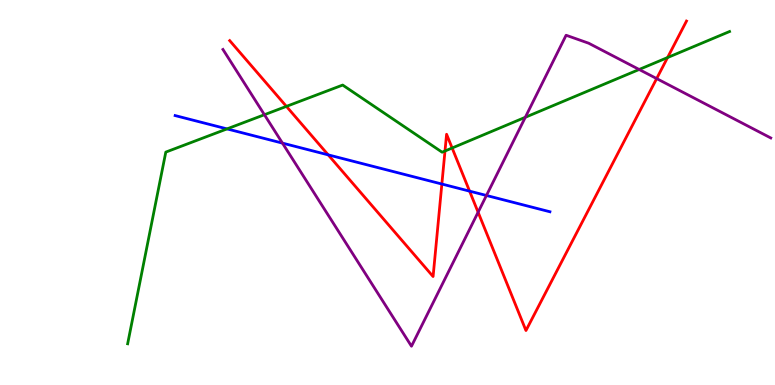[{'lines': ['blue', 'red'], 'intersections': [{'x': 4.23, 'y': 5.98}, {'x': 5.7, 'y': 5.22}, {'x': 6.06, 'y': 5.04}]}, {'lines': ['green', 'red'], 'intersections': [{'x': 3.7, 'y': 7.24}, {'x': 5.74, 'y': 6.08}, {'x': 5.83, 'y': 6.16}, {'x': 8.61, 'y': 8.51}]}, {'lines': ['purple', 'red'], 'intersections': [{'x': 6.17, 'y': 4.49}, {'x': 8.47, 'y': 7.96}]}, {'lines': ['blue', 'green'], 'intersections': [{'x': 2.93, 'y': 6.65}]}, {'lines': ['blue', 'purple'], 'intersections': [{'x': 3.64, 'y': 6.28}, {'x': 6.28, 'y': 4.92}]}, {'lines': ['green', 'purple'], 'intersections': [{'x': 3.41, 'y': 7.02}, {'x': 6.78, 'y': 6.95}, {'x': 8.25, 'y': 8.2}]}]